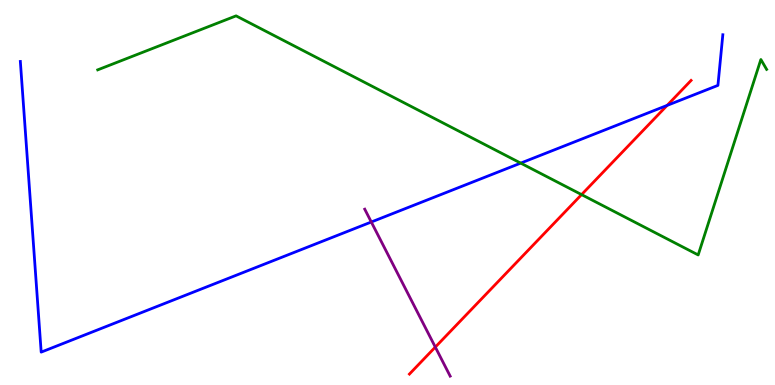[{'lines': ['blue', 'red'], 'intersections': [{'x': 8.61, 'y': 7.26}]}, {'lines': ['green', 'red'], 'intersections': [{'x': 7.5, 'y': 4.95}]}, {'lines': ['purple', 'red'], 'intersections': [{'x': 5.62, 'y': 0.985}]}, {'lines': ['blue', 'green'], 'intersections': [{'x': 6.72, 'y': 5.76}]}, {'lines': ['blue', 'purple'], 'intersections': [{'x': 4.79, 'y': 4.23}]}, {'lines': ['green', 'purple'], 'intersections': []}]